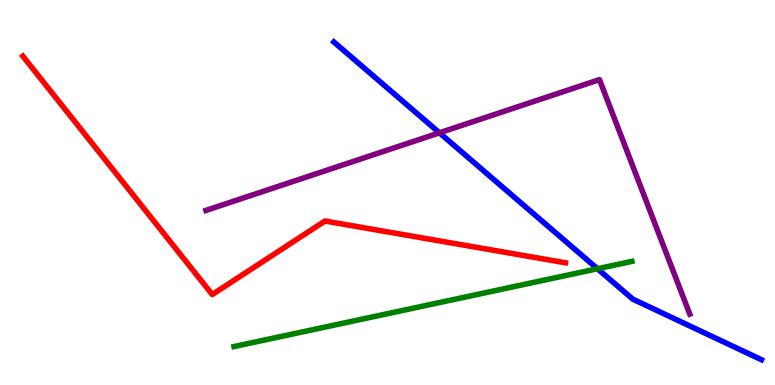[{'lines': ['blue', 'red'], 'intersections': []}, {'lines': ['green', 'red'], 'intersections': []}, {'lines': ['purple', 'red'], 'intersections': []}, {'lines': ['blue', 'green'], 'intersections': [{'x': 7.71, 'y': 3.02}]}, {'lines': ['blue', 'purple'], 'intersections': [{'x': 5.67, 'y': 6.55}]}, {'lines': ['green', 'purple'], 'intersections': []}]